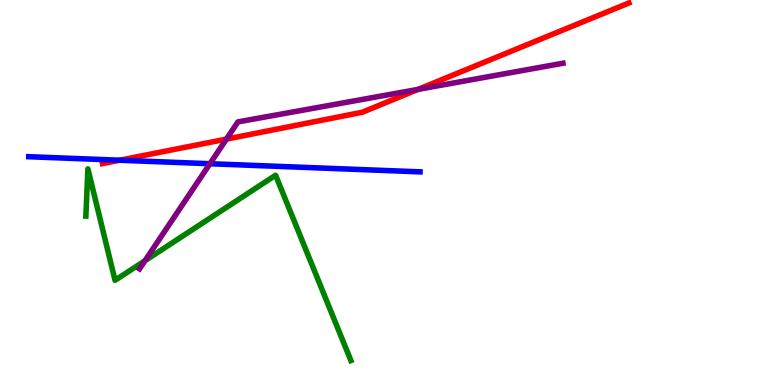[{'lines': ['blue', 'red'], 'intersections': [{'x': 1.54, 'y': 5.84}]}, {'lines': ['green', 'red'], 'intersections': []}, {'lines': ['purple', 'red'], 'intersections': [{'x': 2.92, 'y': 6.39}, {'x': 5.39, 'y': 7.68}]}, {'lines': ['blue', 'green'], 'intersections': []}, {'lines': ['blue', 'purple'], 'intersections': [{'x': 2.71, 'y': 5.75}]}, {'lines': ['green', 'purple'], 'intersections': [{'x': 1.87, 'y': 3.23}]}]